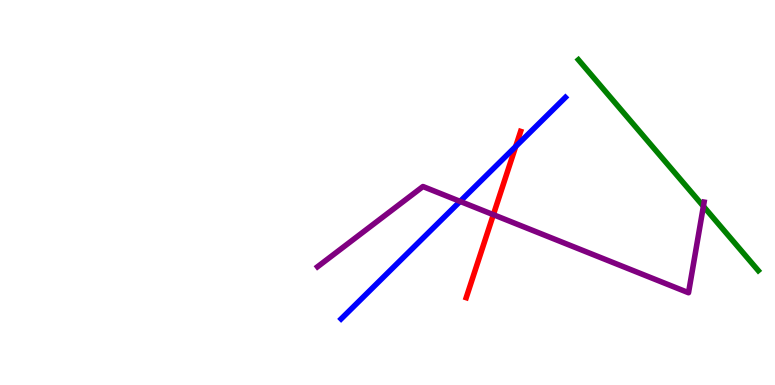[{'lines': ['blue', 'red'], 'intersections': [{'x': 6.65, 'y': 6.19}]}, {'lines': ['green', 'red'], 'intersections': []}, {'lines': ['purple', 'red'], 'intersections': [{'x': 6.37, 'y': 4.42}]}, {'lines': ['blue', 'green'], 'intersections': []}, {'lines': ['blue', 'purple'], 'intersections': [{'x': 5.94, 'y': 4.77}]}, {'lines': ['green', 'purple'], 'intersections': [{'x': 9.08, 'y': 4.64}]}]